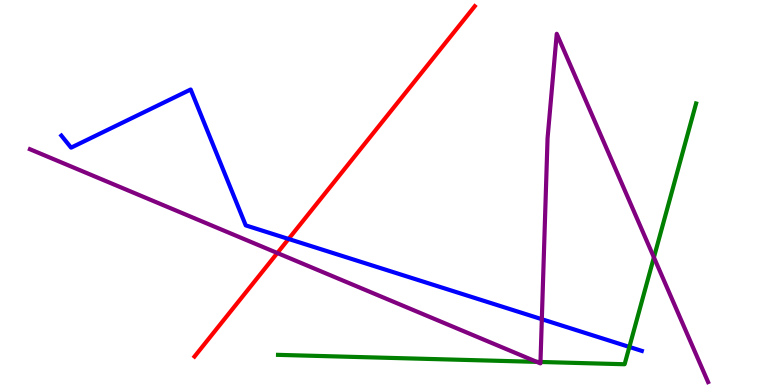[{'lines': ['blue', 'red'], 'intersections': [{'x': 3.72, 'y': 3.79}]}, {'lines': ['green', 'red'], 'intersections': []}, {'lines': ['purple', 'red'], 'intersections': [{'x': 3.58, 'y': 3.43}]}, {'lines': ['blue', 'green'], 'intersections': [{'x': 8.12, 'y': 0.988}]}, {'lines': ['blue', 'purple'], 'intersections': [{'x': 6.99, 'y': 1.71}]}, {'lines': ['green', 'purple'], 'intersections': [{'x': 6.93, 'y': 0.601}, {'x': 6.97, 'y': 0.598}, {'x': 8.44, 'y': 3.31}]}]